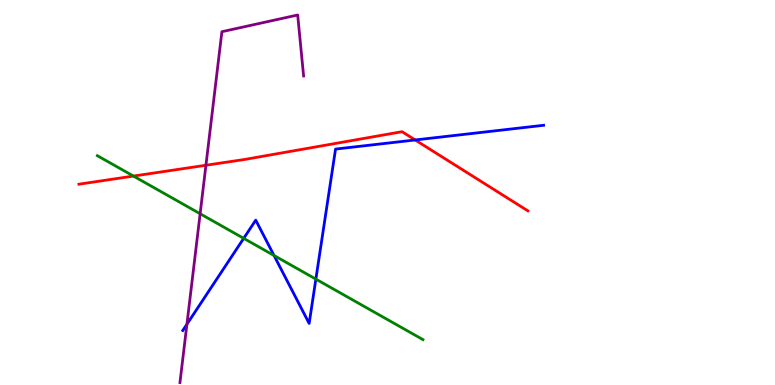[{'lines': ['blue', 'red'], 'intersections': [{'x': 5.36, 'y': 6.36}]}, {'lines': ['green', 'red'], 'intersections': [{'x': 1.72, 'y': 5.43}]}, {'lines': ['purple', 'red'], 'intersections': [{'x': 2.66, 'y': 5.71}]}, {'lines': ['blue', 'green'], 'intersections': [{'x': 3.14, 'y': 3.81}, {'x': 3.54, 'y': 3.36}, {'x': 4.08, 'y': 2.75}]}, {'lines': ['blue', 'purple'], 'intersections': [{'x': 2.41, 'y': 1.58}]}, {'lines': ['green', 'purple'], 'intersections': [{'x': 2.58, 'y': 4.45}]}]